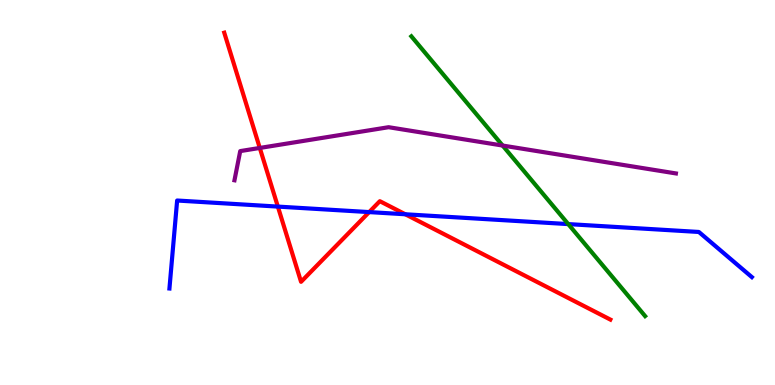[{'lines': ['blue', 'red'], 'intersections': [{'x': 3.59, 'y': 4.63}, {'x': 4.76, 'y': 4.49}, {'x': 5.23, 'y': 4.43}]}, {'lines': ['green', 'red'], 'intersections': []}, {'lines': ['purple', 'red'], 'intersections': [{'x': 3.35, 'y': 6.16}]}, {'lines': ['blue', 'green'], 'intersections': [{'x': 7.33, 'y': 4.18}]}, {'lines': ['blue', 'purple'], 'intersections': []}, {'lines': ['green', 'purple'], 'intersections': [{'x': 6.49, 'y': 6.22}]}]